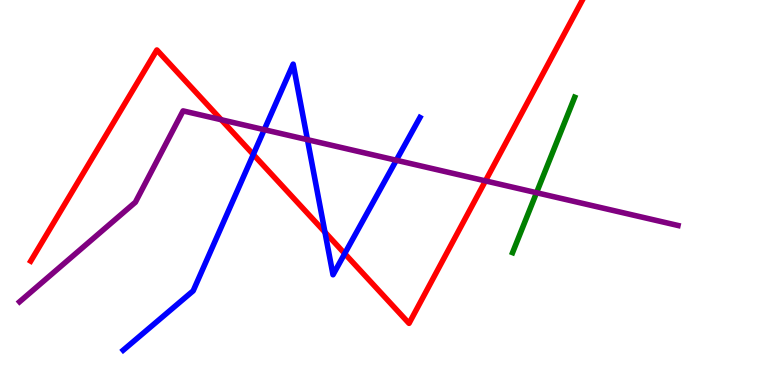[{'lines': ['blue', 'red'], 'intersections': [{'x': 3.27, 'y': 5.99}, {'x': 4.19, 'y': 3.97}, {'x': 4.45, 'y': 3.41}]}, {'lines': ['green', 'red'], 'intersections': []}, {'lines': ['purple', 'red'], 'intersections': [{'x': 2.85, 'y': 6.89}, {'x': 6.26, 'y': 5.3}]}, {'lines': ['blue', 'green'], 'intersections': []}, {'lines': ['blue', 'purple'], 'intersections': [{'x': 3.41, 'y': 6.63}, {'x': 3.97, 'y': 6.37}, {'x': 5.11, 'y': 5.84}]}, {'lines': ['green', 'purple'], 'intersections': [{'x': 6.92, 'y': 4.99}]}]